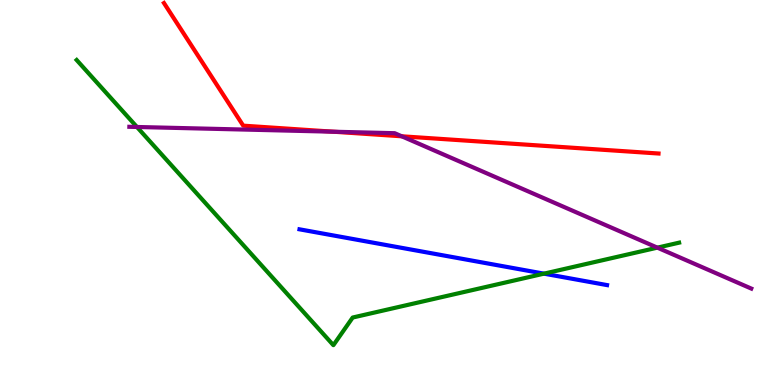[{'lines': ['blue', 'red'], 'intersections': []}, {'lines': ['green', 'red'], 'intersections': []}, {'lines': ['purple', 'red'], 'intersections': [{'x': 4.3, 'y': 6.58}, {'x': 5.18, 'y': 6.46}]}, {'lines': ['blue', 'green'], 'intersections': [{'x': 7.02, 'y': 2.89}]}, {'lines': ['blue', 'purple'], 'intersections': []}, {'lines': ['green', 'purple'], 'intersections': [{'x': 1.77, 'y': 6.7}, {'x': 8.48, 'y': 3.57}]}]